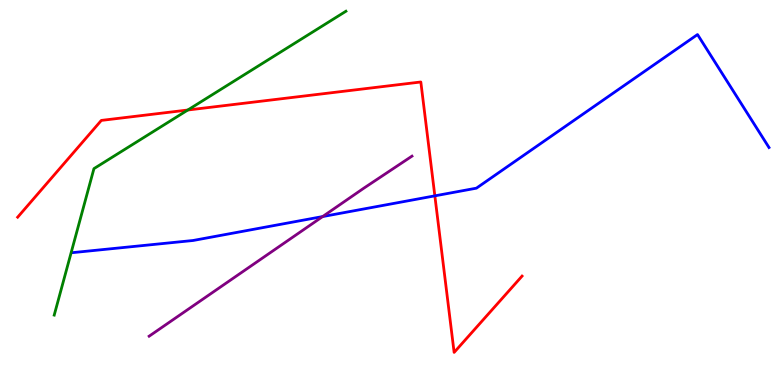[{'lines': ['blue', 'red'], 'intersections': [{'x': 5.61, 'y': 4.91}]}, {'lines': ['green', 'red'], 'intersections': [{'x': 2.42, 'y': 7.14}]}, {'lines': ['purple', 'red'], 'intersections': []}, {'lines': ['blue', 'green'], 'intersections': []}, {'lines': ['blue', 'purple'], 'intersections': [{'x': 4.16, 'y': 4.37}]}, {'lines': ['green', 'purple'], 'intersections': []}]